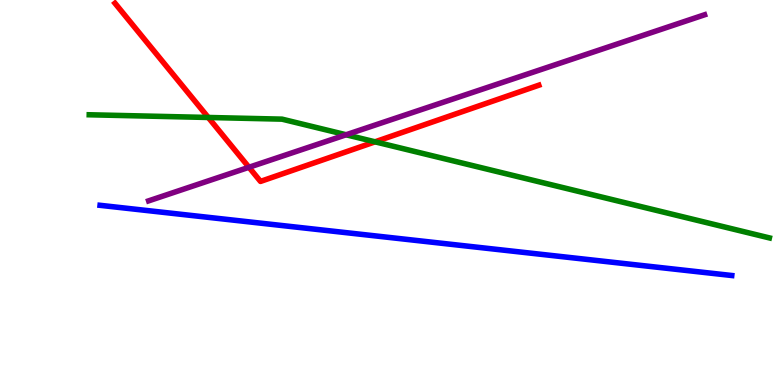[{'lines': ['blue', 'red'], 'intersections': []}, {'lines': ['green', 'red'], 'intersections': [{'x': 2.69, 'y': 6.95}, {'x': 4.84, 'y': 6.32}]}, {'lines': ['purple', 'red'], 'intersections': [{'x': 3.21, 'y': 5.66}]}, {'lines': ['blue', 'green'], 'intersections': []}, {'lines': ['blue', 'purple'], 'intersections': []}, {'lines': ['green', 'purple'], 'intersections': [{'x': 4.47, 'y': 6.5}]}]